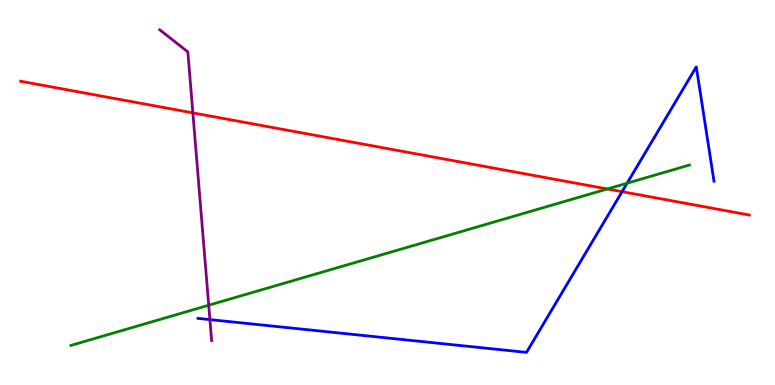[{'lines': ['blue', 'red'], 'intersections': [{'x': 8.03, 'y': 5.02}]}, {'lines': ['green', 'red'], 'intersections': [{'x': 7.84, 'y': 5.09}]}, {'lines': ['purple', 'red'], 'intersections': [{'x': 2.49, 'y': 7.07}]}, {'lines': ['blue', 'green'], 'intersections': [{'x': 8.09, 'y': 5.24}]}, {'lines': ['blue', 'purple'], 'intersections': [{'x': 2.71, 'y': 1.7}]}, {'lines': ['green', 'purple'], 'intersections': [{'x': 2.69, 'y': 2.07}]}]